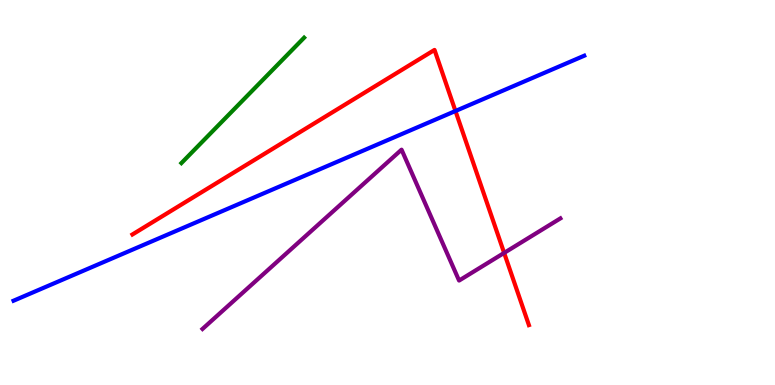[{'lines': ['blue', 'red'], 'intersections': [{'x': 5.88, 'y': 7.12}]}, {'lines': ['green', 'red'], 'intersections': []}, {'lines': ['purple', 'red'], 'intersections': [{'x': 6.51, 'y': 3.43}]}, {'lines': ['blue', 'green'], 'intersections': []}, {'lines': ['blue', 'purple'], 'intersections': []}, {'lines': ['green', 'purple'], 'intersections': []}]